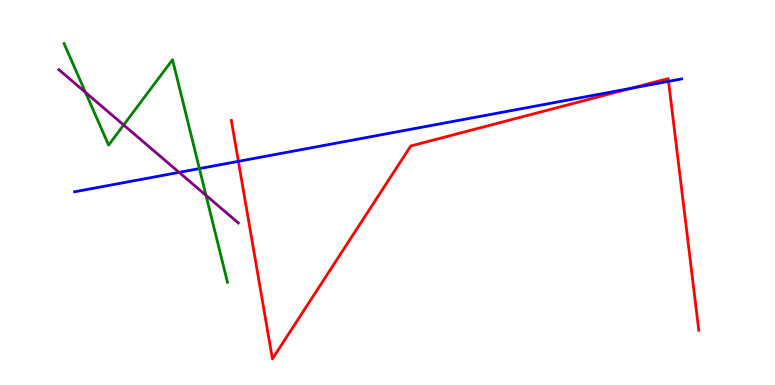[{'lines': ['blue', 'red'], 'intersections': [{'x': 3.08, 'y': 5.81}, {'x': 8.14, 'y': 7.71}, {'x': 8.63, 'y': 7.89}]}, {'lines': ['green', 'red'], 'intersections': []}, {'lines': ['purple', 'red'], 'intersections': []}, {'lines': ['blue', 'green'], 'intersections': [{'x': 2.57, 'y': 5.62}]}, {'lines': ['blue', 'purple'], 'intersections': [{'x': 2.31, 'y': 5.52}]}, {'lines': ['green', 'purple'], 'intersections': [{'x': 1.1, 'y': 7.6}, {'x': 1.6, 'y': 6.75}, {'x': 2.66, 'y': 4.93}]}]